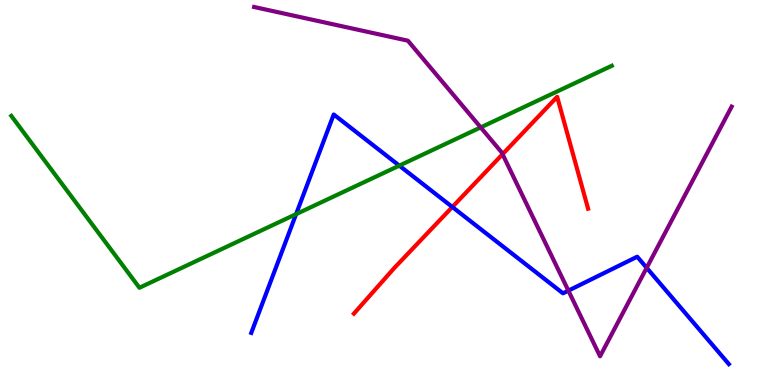[{'lines': ['blue', 'red'], 'intersections': [{'x': 5.84, 'y': 4.62}]}, {'lines': ['green', 'red'], 'intersections': []}, {'lines': ['purple', 'red'], 'intersections': [{'x': 6.48, 'y': 5.99}]}, {'lines': ['blue', 'green'], 'intersections': [{'x': 3.82, 'y': 4.44}, {'x': 5.15, 'y': 5.7}]}, {'lines': ['blue', 'purple'], 'intersections': [{'x': 7.33, 'y': 2.45}, {'x': 8.34, 'y': 3.04}]}, {'lines': ['green', 'purple'], 'intersections': [{'x': 6.2, 'y': 6.69}]}]